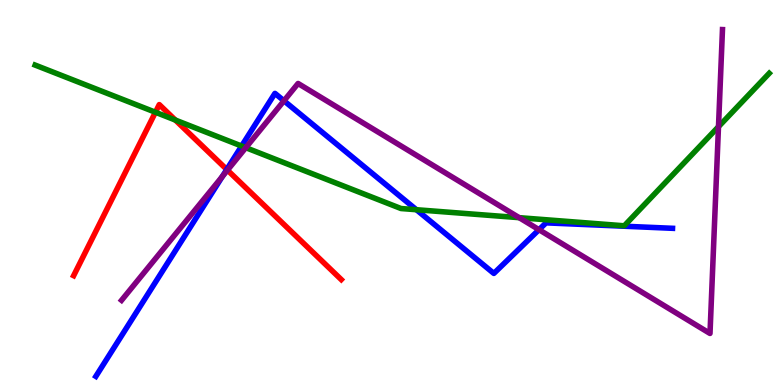[{'lines': ['blue', 'red'], 'intersections': [{'x': 2.93, 'y': 5.6}]}, {'lines': ['green', 'red'], 'intersections': [{'x': 2.01, 'y': 7.08}, {'x': 2.26, 'y': 6.88}]}, {'lines': ['purple', 'red'], 'intersections': [{'x': 2.94, 'y': 5.58}]}, {'lines': ['blue', 'green'], 'intersections': [{'x': 3.12, 'y': 6.21}, {'x': 5.37, 'y': 4.55}]}, {'lines': ['blue', 'purple'], 'intersections': [{'x': 2.87, 'y': 5.42}, {'x': 3.66, 'y': 7.38}, {'x': 6.95, 'y': 4.03}]}, {'lines': ['green', 'purple'], 'intersections': [{'x': 3.17, 'y': 6.16}, {'x': 6.7, 'y': 4.35}, {'x': 9.27, 'y': 6.71}]}]